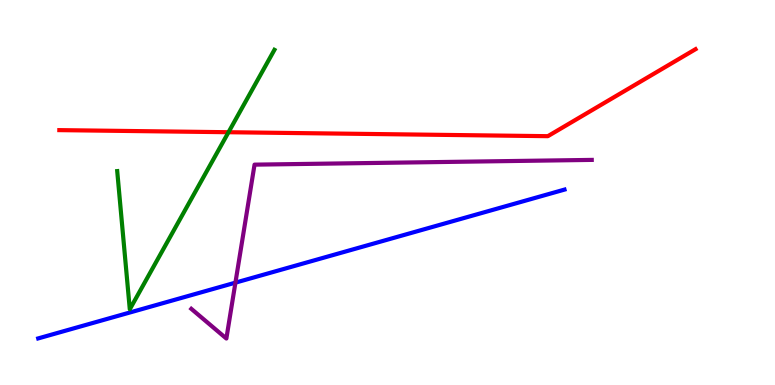[{'lines': ['blue', 'red'], 'intersections': []}, {'lines': ['green', 'red'], 'intersections': [{'x': 2.95, 'y': 6.57}]}, {'lines': ['purple', 'red'], 'intersections': []}, {'lines': ['blue', 'green'], 'intersections': []}, {'lines': ['blue', 'purple'], 'intersections': [{'x': 3.04, 'y': 2.66}]}, {'lines': ['green', 'purple'], 'intersections': []}]